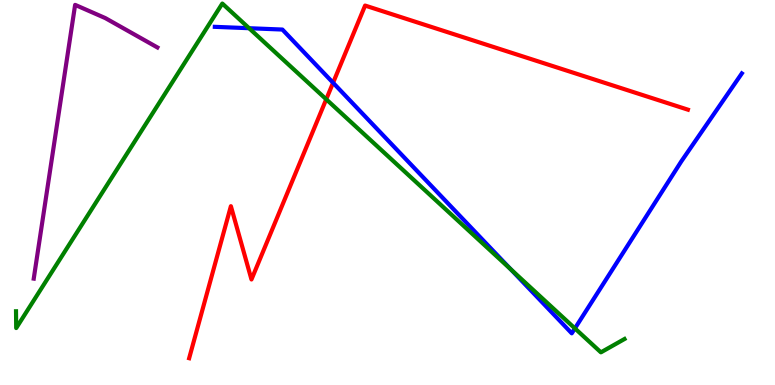[{'lines': ['blue', 'red'], 'intersections': [{'x': 4.3, 'y': 7.85}]}, {'lines': ['green', 'red'], 'intersections': [{'x': 4.21, 'y': 7.42}]}, {'lines': ['purple', 'red'], 'intersections': []}, {'lines': ['blue', 'green'], 'intersections': [{'x': 3.21, 'y': 9.27}, {'x': 6.59, 'y': 3.01}, {'x': 7.42, 'y': 1.47}]}, {'lines': ['blue', 'purple'], 'intersections': []}, {'lines': ['green', 'purple'], 'intersections': []}]